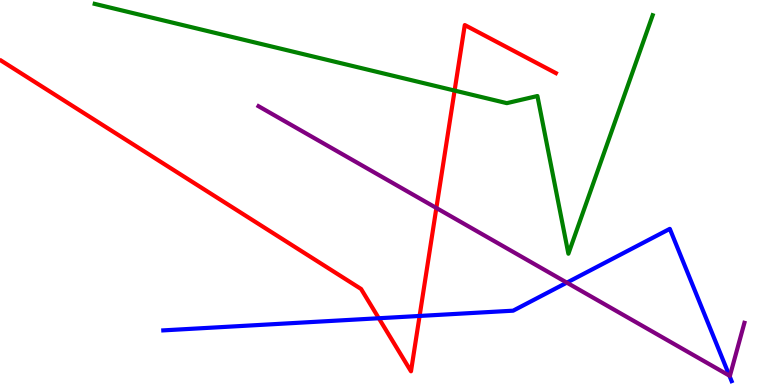[{'lines': ['blue', 'red'], 'intersections': [{'x': 4.89, 'y': 1.73}, {'x': 5.41, 'y': 1.79}]}, {'lines': ['green', 'red'], 'intersections': [{'x': 5.87, 'y': 7.65}]}, {'lines': ['purple', 'red'], 'intersections': [{'x': 5.63, 'y': 4.6}]}, {'lines': ['blue', 'green'], 'intersections': []}, {'lines': ['blue', 'purple'], 'intersections': [{'x': 7.31, 'y': 2.66}, {'x': 9.41, 'y': 0.243}]}, {'lines': ['green', 'purple'], 'intersections': []}]